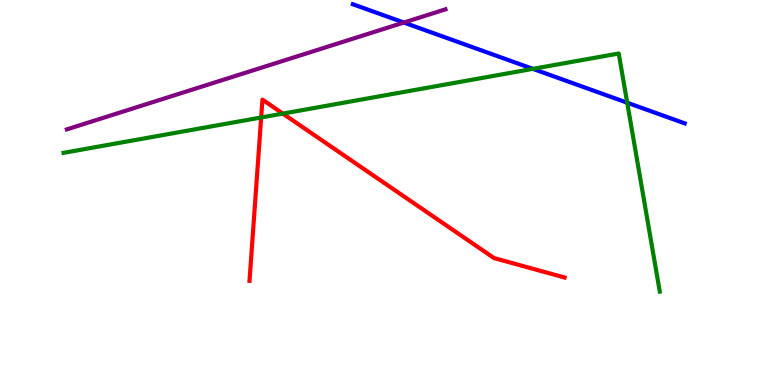[{'lines': ['blue', 'red'], 'intersections': []}, {'lines': ['green', 'red'], 'intersections': [{'x': 3.37, 'y': 6.95}, {'x': 3.65, 'y': 7.05}]}, {'lines': ['purple', 'red'], 'intersections': []}, {'lines': ['blue', 'green'], 'intersections': [{'x': 6.88, 'y': 8.21}, {'x': 8.09, 'y': 7.33}]}, {'lines': ['blue', 'purple'], 'intersections': [{'x': 5.21, 'y': 9.41}]}, {'lines': ['green', 'purple'], 'intersections': []}]